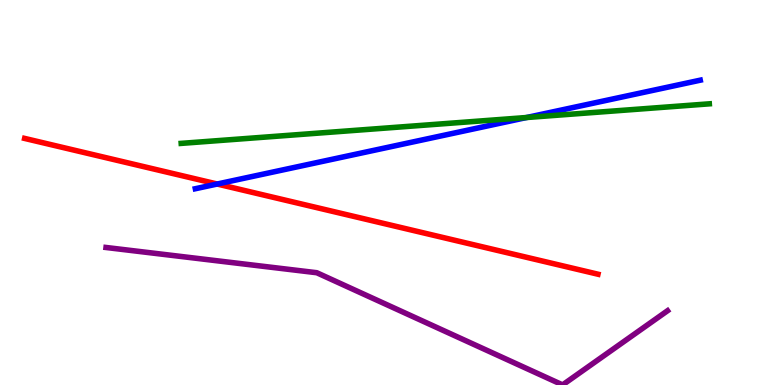[{'lines': ['blue', 'red'], 'intersections': [{'x': 2.8, 'y': 5.22}]}, {'lines': ['green', 'red'], 'intersections': []}, {'lines': ['purple', 'red'], 'intersections': []}, {'lines': ['blue', 'green'], 'intersections': [{'x': 6.79, 'y': 6.95}]}, {'lines': ['blue', 'purple'], 'intersections': []}, {'lines': ['green', 'purple'], 'intersections': []}]